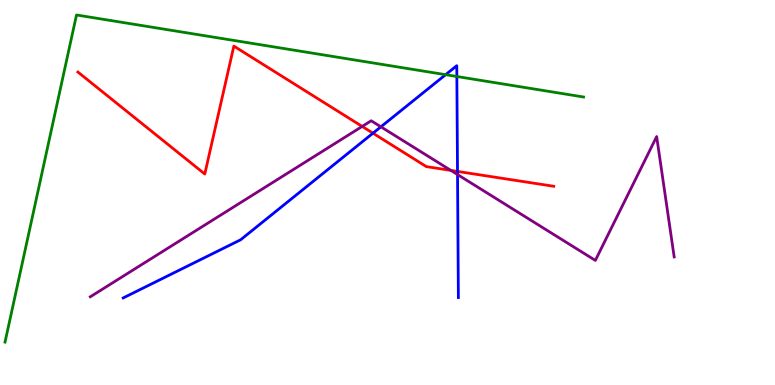[{'lines': ['blue', 'red'], 'intersections': [{'x': 4.81, 'y': 6.54}, {'x': 5.9, 'y': 5.55}]}, {'lines': ['green', 'red'], 'intersections': []}, {'lines': ['purple', 'red'], 'intersections': [{'x': 4.67, 'y': 6.72}, {'x': 5.82, 'y': 5.57}]}, {'lines': ['blue', 'green'], 'intersections': [{'x': 5.75, 'y': 8.06}, {'x': 5.89, 'y': 8.01}]}, {'lines': ['blue', 'purple'], 'intersections': [{'x': 4.91, 'y': 6.71}, {'x': 5.9, 'y': 5.47}]}, {'lines': ['green', 'purple'], 'intersections': []}]